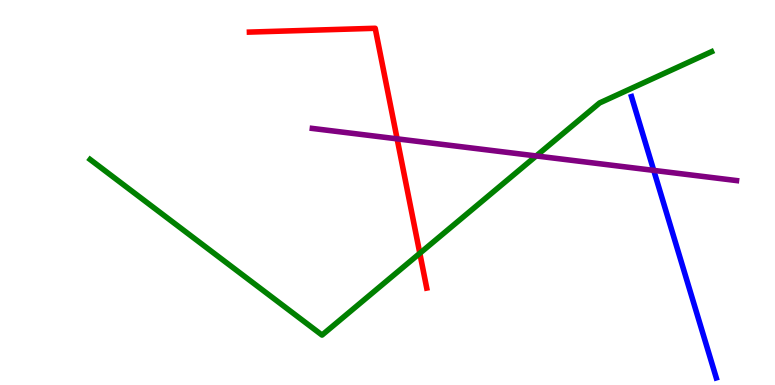[{'lines': ['blue', 'red'], 'intersections': []}, {'lines': ['green', 'red'], 'intersections': [{'x': 5.42, 'y': 3.42}]}, {'lines': ['purple', 'red'], 'intersections': [{'x': 5.12, 'y': 6.39}]}, {'lines': ['blue', 'green'], 'intersections': []}, {'lines': ['blue', 'purple'], 'intersections': [{'x': 8.44, 'y': 5.57}]}, {'lines': ['green', 'purple'], 'intersections': [{'x': 6.92, 'y': 5.95}]}]